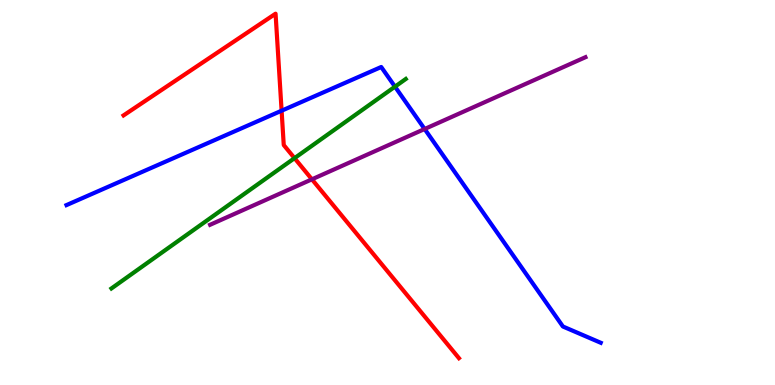[{'lines': ['blue', 'red'], 'intersections': [{'x': 3.63, 'y': 7.12}]}, {'lines': ['green', 'red'], 'intersections': [{'x': 3.8, 'y': 5.89}]}, {'lines': ['purple', 'red'], 'intersections': [{'x': 4.02, 'y': 5.34}]}, {'lines': ['blue', 'green'], 'intersections': [{'x': 5.1, 'y': 7.75}]}, {'lines': ['blue', 'purple'], 'intersections': [{'x': 5.48, 'y': 6.65}]}, {'lines': ['green', 'purple'], 'intersections': []}]